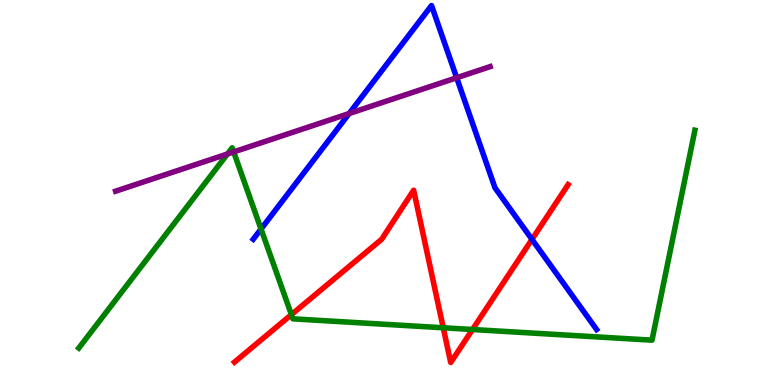[{'lines': ['blue', 'red'], 'intersections': [{'x': 6.86, 'y': 3.78}]}, {'lines': ['green', 'red'], 'intersections': [{'x': 3.76, 'y': 1.83}, {'x': 5.72, 'y': 1.49}, {'x': 6.1, 'y': 1.44}]}, {'lines': ['purple', 'red'], 'intersections': []}, {'lines': ['blue', 'green'], 'intersections': [{'x': 3.37, 'y': 4.05}]}, {'lines': ['blue', 'purple'], 'intersections': [{'x': 4.51, 'y': 7.05}, {'x': 5.89, 'y': 7.98}]}, {'lines': ['green', 'purple'], 'intersections': [{'x': 2.93, 'y': 6.0}, {'x': 3.02, 'y': 6.05}]}]